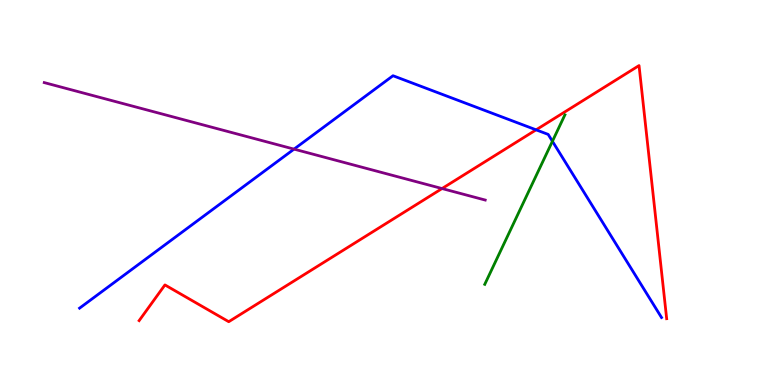[{'lines': ['blue', 'red'], 'intersections': [{'x': 6.92, 'y': 6.63}]}, {'lines': ['green', 'red'], 'intersections': []}, {'lines': ['purple', 'red'], 'intersections': [{'x': 5.7, 'y': 5.1}]}, {'lines': ['blue', 'green'], 'intersections': [{'x': 7.13, 'y': 6.33}]}, {'lines': ['blue', 'purple'], 'intersections': [{'x': 3.79, 'y': 6.13}]}, {'lines': ['green', 'purple'], 'intersections': []}]